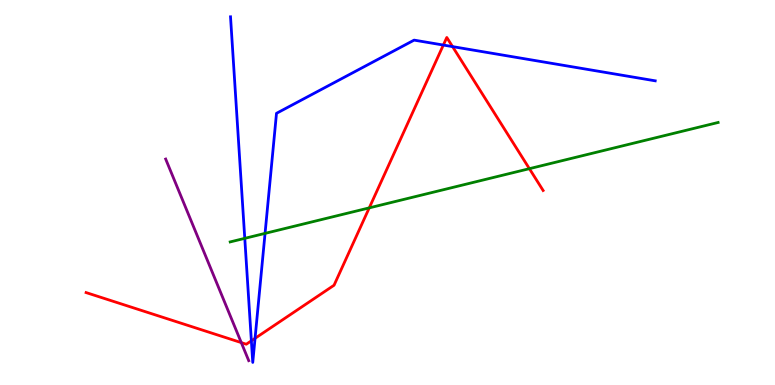[{'lines': ['blue', 'red'], 'intersections': [{'x': 3.24, 'y': 1.15}, {'x': 3.29, 'y': 1.21}, {'x': 5.72, 'y': 8.83}, {'x': 5.84, 'y': 8.79}]}, {'lines': ['green', 'red'], 'intersections': [{'x': 4.76, 'y': 4.6}, {'x': 6.83, 'y': 5.62}]}, {'lines': ['purple', 'red'], 'intersections': [{'x': 3.11, 'y': 1.1}]}, {'lines': ['blue', 'green'], 'intersections': [{'x': 3.16, 'y': 3.81}, {'x': 3.42, 'y': 3.94}]}, {'lines': ['blue', 'purple'], 'intersections': []}, {'lines': ['green', 'purple'], 'intersections': []}]